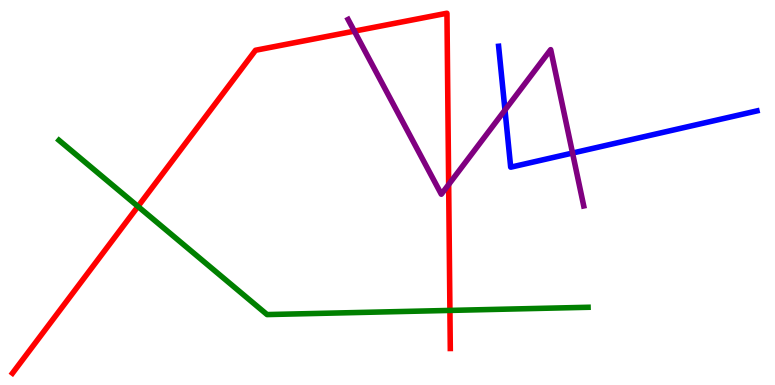[{'lines': ['blue', 'red'], 'intersections': []}, {'lines': ['green', 'red'], 'intersections': [{'x': 1.78, 'y': 4.64}, {'x': 5.81, 'y': 1.94}]}, {'lines': ['purple', 'red'], 'intersections': [{'x': 4.57, 'y': 9.19}, {'x': 5.79, 'y': 5.21}]}, {'lines': ['blue', 'green'], 'intersections': []}, {'lines': ['blue', 'purple'], 'intersections': [{'x': 6.52, 'y': 7.14}, {'x': 7.39, 'y': 6.02}]}, {'lines': ['green', 'purple'], 'intersections': []}]